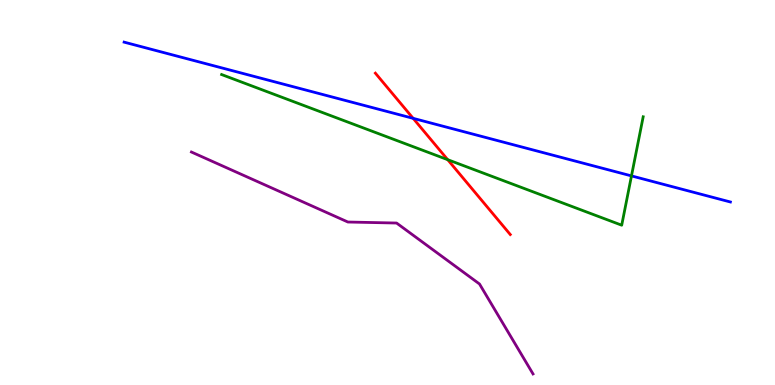[{'lines': ['blue', 'red'], 'intersections': [{'x': 5.33, 'y': 6.93}]}, {'lines': ['green', 'red'], 'intersections': [{'x': 5.78, 'y': 5.85}]}, {'lines': ['purple', 'red'], 'intersections': []}, {'lines': ['blue', 'green'], 'intersections': [{'x': 8.15, 'y': 5.43}]}, {'lines': ['blue', 'purple'], 'intersections': []}, {'lines': ['green', 'purple'], 'intersections': []}]